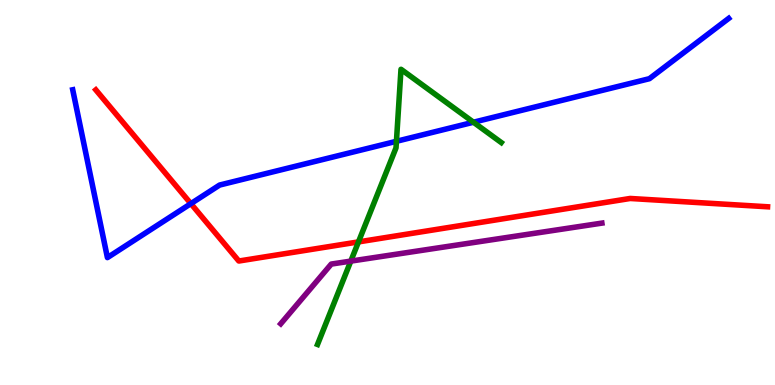[{'lines': ['blue', 'red'], 'intersections': [{'x': 2.46, 'y': 4.71}]}, {'lines': ['green', 'red'], 'intersections': [{'x': 4.63, 'y': 3.72}]}, {'lines': ['purple', 'red'], 'intersections': []}, {'lines': ['blue', 'green'], 'intersections': [{'x': 5.12, 'y': 6.33}, {'x': 6.11, 'y': 6.83}]}, {'lines': ['blue', 'purple'], 'intersections': []}, {'lines': ['green', 'purple'], 'intersections': [{'x': 4.53, 'y': 3.22}]}]